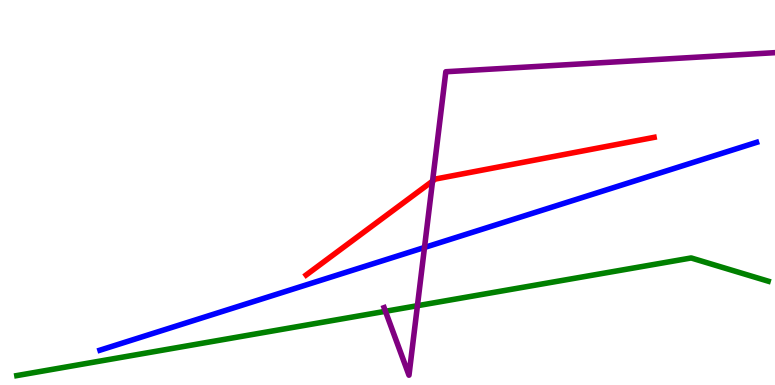[{'lines': ['blue', 'red'], 'intersections': []}, {'lines': ['green', 'red'], 'intersections': []}, {'lines': ['purple', 'red'], 'intersections': [{'x': 5.58, 'y': 5.3}]}, {'lines': ['blue', 'green'], 'intersections': []}, {'lines': ['blue', 'purple'], 'intersections': [{'x': 5.48, 'y': 3.57}]}, {'lines': ['green', 'purple'], 'intersections': [{'x': 4.97, 'y': 1.91}, {'x': 5.39, 'y': 2.06}]}]